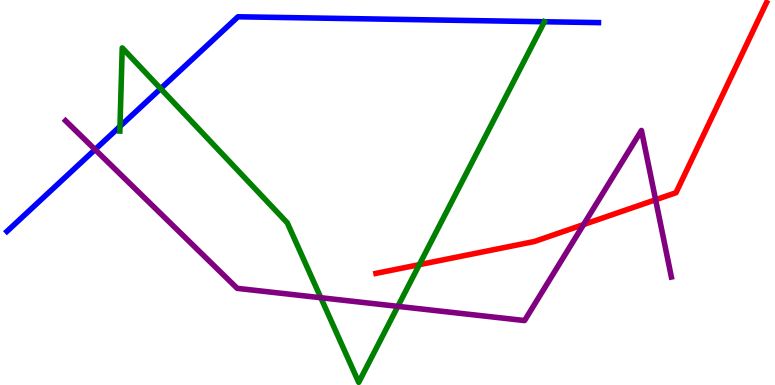[{'lines': ['blue', 'red'], 'intersections': []}, {'lines': ['green', 'red'], 'intersections': [{'x': 5.41, 'y': 3.13}]}, {'lines': ['purple', 'red'], 'intersections': [{'x': 7.53, 'y': 4.17}, {'x': 8.46, 'y': 4.81}]}, {'lines': ['blue', 'green'], 'intersections': [{'x': 1.55, 'y': 6.72}, {'x': 2.07, 'y': 7.7}]}, {'lines': ['blue', 'purple'], 'intersections': [{'x': 1.23, 'y': 6.12}]}, {'lines': ['green', 'purple'], 'intersections': [{'x': 4.14, 'y': 2.27}, {'x': 5.13, 'y': 2.04}]}]